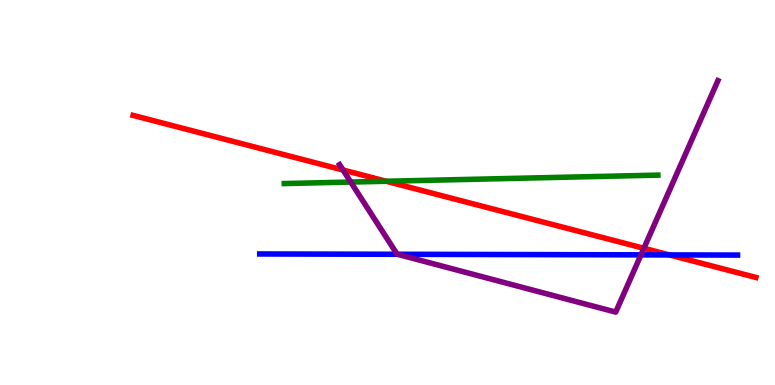[{'lines': ['blue', 'red'], 'intersections': [{'x': 8.64, 'y': 3.38}]}, {'lines': ['green', 'red'], 'intersections': [{'x': 4.98, 'y': 5.29}]}, {'lines': ['purple', 'red'], 'intersections': [{'x': 4.43, 'y': 5.58}, {'x': 8.31, 'y': 3.55}]}, {'lines': ['blue', 'green'], 'intersections': []}, {'lines': ['blue', 'purple'], 'intersections': [{'x': 5.13, 'y': 3.4}, {'x': 8.27, 'y': 3.38}]}, {'lines': ['green', 'purple'], 'intersections': [{'x': 4.53, 'y': 5.27}]}]